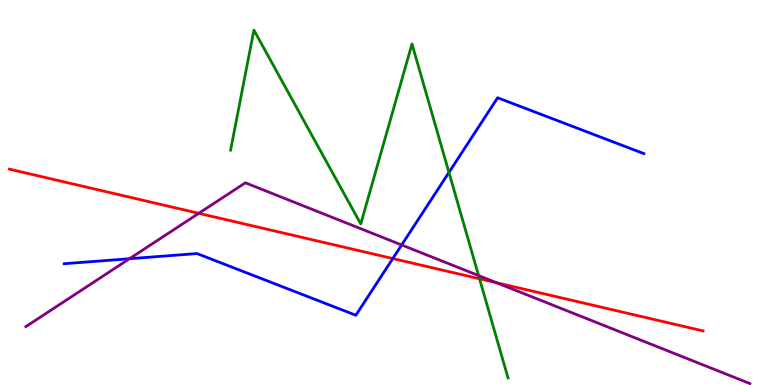[{'lines': ['blue', 'red'], 'intersections': [{'x': 5.07, 'y': 3.28}]}, {'lines': ['green', 'red'], 'intersections': [{'x': 6.19, 'y': 2.76}]}, {'lines': ['purple', 'red'], 'intersections': [{'x': 2.57, 'y': 4.46}, {'x': 6.41, 'y': 2.66}]}, {'lines': ['blue', 'green'], 'intersections': [{'x': 5.79, 'y': 5.52}]}, {'lines': ['blue', 'purple'], 'intersections': [{'x': 1.67, 'y': 3.28}, {'x': 5.18, 'y': 3.64}]}, {'lines': ['green', 'purple'], 'intersections': [{'x': 6.18, 'y': 2.84}]}]